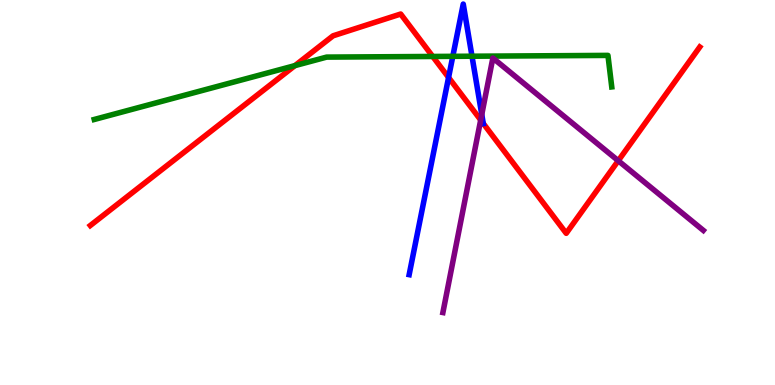[{'lines': ['blue', 'red'], 'intersections': [{'x': 5.79, 'y': 7.99}, {'x': 6.24, 'y': 6.79}]}, {'lines': ['green', 'red'], 'intersections': [{'x': 3.81, 'y': 8.3}, {'x': 5.58, 'y': 8.53}]}, {'lines': ['purple', 'red'], 'intersections': [{'x': 6.2, 'y': 6.88}, {'x': 7.98, 'y': 5.83}]}, {'lines': ['blue', 'green'], 'intersections': [{'x': 5.84, 'y': 8.54}, {'x': 6.09, 'y': 8.54}]}, {'lines': ['blue', 'purple'], 'intersections': [{'x': 6.22, 'y': 7.03}]}, {'lines': ['green', 'purple'], 'intersections': []}]